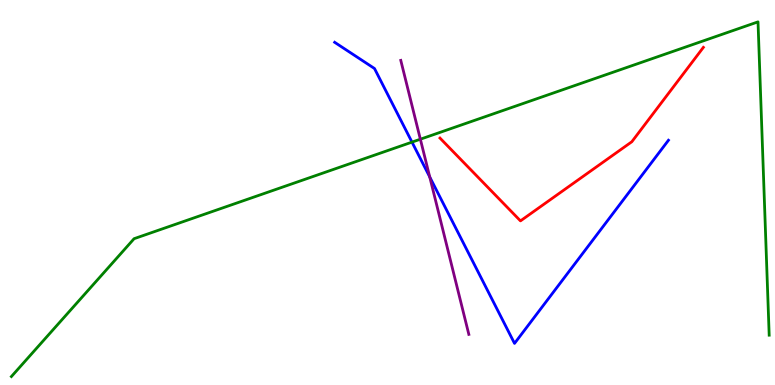[{'lines': ['blue', 'red'], 'intersections': []}, {'lines': ['green', 'red'], 'intersections': []}, {'lines': ['purple', 'red'], 'intersections': []}, {'lines': ['blue', 'green'], 'intersections': [{'x': 5.32, 'y': 6.31}]}, {'lines': ['blue', 'purple'], 'intersections': [{'x': 5.55, 'y': 5.4}]}, {'lines': ['green', 'purple'], 'intersections': [{'x': 5.42, 'y': 6.38}]}]